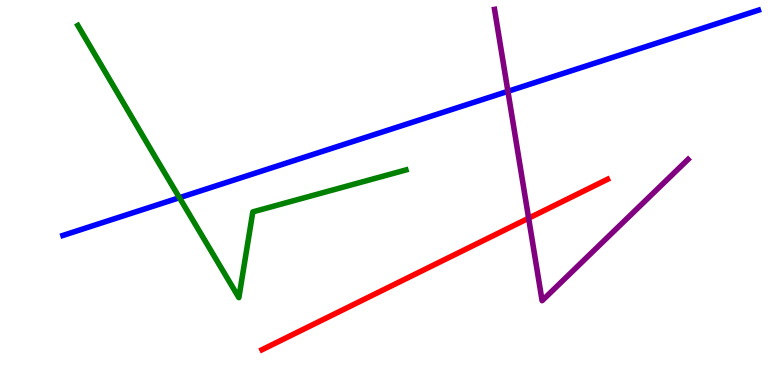[{'lines': ['blue', 'red'], 'intersections': []}, {'lines': ['green', 'red'], 'intersections': []}, {'lines': ['purple', 'red'], 'intersections': [{'x': 6.82, 'y': 4.33}]}, {'lines': ['blue', 'green'], 'intersections': [{'x': 2.32, 'y': 4.87}]}, {'lines': ['blue', 'purple'], 'intersections': [{'x': 6.55, 'y': 7.63}]}, {'lines': ['green', 'purple'], 'intersections': []}]